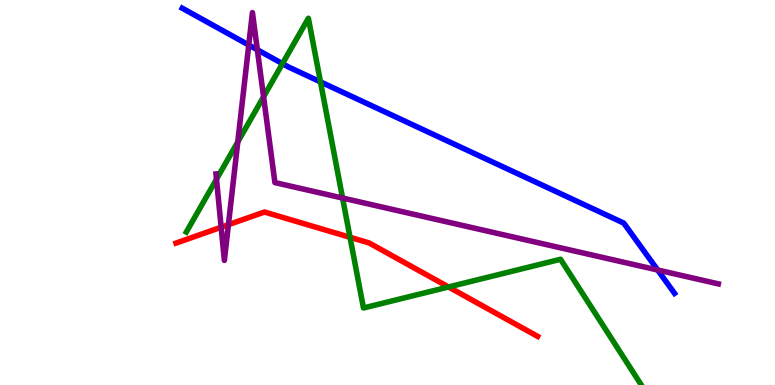[{'lines': ['blue', 'red'], 'intersections': []}, {'lines': ['green', 'red'], 'intersections': [{'x': 4.52, 'y': 3.84}, {'x': 5.79, 'y': 2.55}]}, {'lines': ['purple', 'red'], 'intersections': [{'x': 2.85, 'y': 4.1}, {'x': 2.95, 'y': 4.16}]}, {'lines': ['blue', 'green'], 'intersections': [{'x': 3.64, 'y': 8.35}, {'x': 4.14, 'y': 7.87}]}, {'lines': ['blue', 'purple'], 'intersections': [{'x': 3.21, 'y': 8.83}, {'x': 3.32, 'y': 8.71}, {'x': 8.49, 'y': 2.99}]}, {'lines': ['green', 'purple'], 'intersections': [{'x': 2.79, 'y': 5.35}, {'x': 3.07, 'y': 6.31}, {'x': 3.4, 'y': 7.49}, {'x': 4.42, 'y': 4.86}]}]